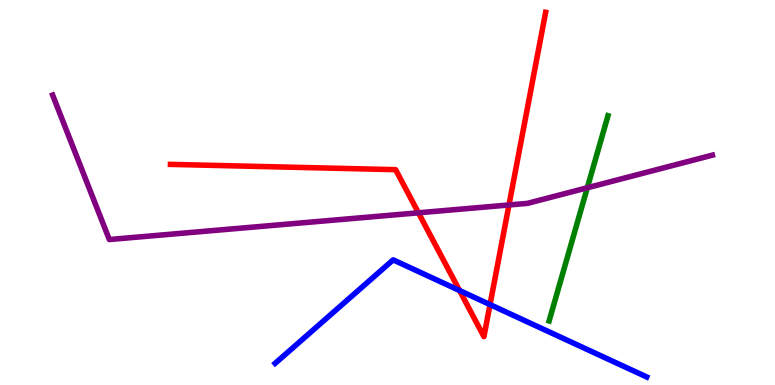[{'lines': ['blue', 'red'], 'intersections': [{'x': 5.93, 'y': 2.45}, {'x': 6.32, 'y': 2.09}]}, {'lines': ['green', 'red'], 'intersections': []}, {'lines': ['purple', 'red'], 'intersections': [{'x': 5.4, 'y': 4.47}, {'x': 6.57, 'y': 4.68}]}, {'lines': ['blue', 'green'], 'intersections': []}, {'lines': ['blue', 'purple'], 'intersections': []}, {'lines': ['green', 'purple'], 'intersections': [{'x': 7.58, 'y': 5.12}]}]